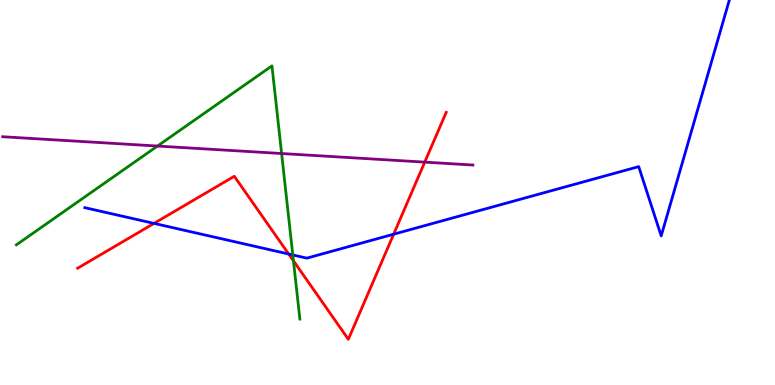[{'lines': ['blue', 'red'], 'intersections': [{'x': 1.99, 'y': 4.2}, {'x': 3.72, 'y': 3.4}, {'x': 5.08, 'y': 3.92}]}, {'lines': ['green', 'red'], 'intersections': [{'x': 3.79, 'y': 3.23}]}, {'lines': ['purple', 'red'], 'intersections': [{'x': 5.48, 'y': 5.79}]}, {'lines': ['blue', 'green'], 'intersections': [{'x': 3.78, 'y': 3.38}]}, {'lines': ['blue', 'purple'], 'intersections': []}, {'lines': ['green', 'purple'], 'intersections': [{'x': 2.03, 'y': 6.21}, {'x': 3.63, 'y': 6.01}]}]